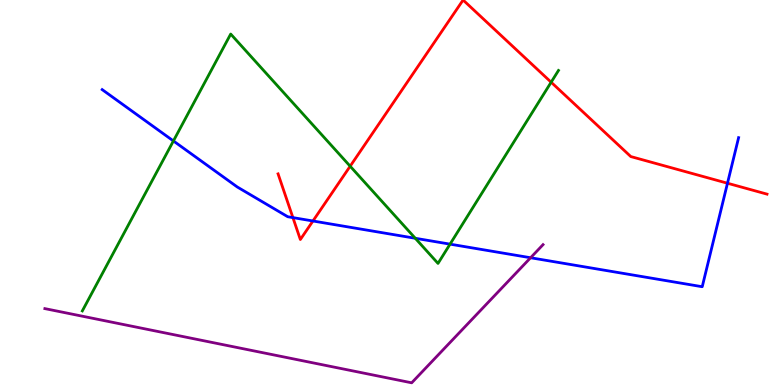[{'lines': ['blue', 'red'], 'intersections': [{'x': 3.78, 'y': 4.35}, {'x': 4.04, 'y': 4.26}, {'x': 9.39, 'y': 5.24}]}, {'lines': ['green', 'red'], 'intersections': [{'x': 4.52, 'y': 5.68}, {'x': 7.11, 'y': 7.86}]}, {'lines': ['purple', 'red'], 'intersections': []}, {'lines': ['blue', 'green'], 'intersections': [{'x': 2.24, 'y': 6.34}, {'x': 5.36, 'y': 3.81}, {'x': 5.81, 'y': 3.66}]}, {'lines': ['blue', 'purple'], 'intersections': [{'x': 6.85, 'y': 3.31}]}, {'lines': ['green', 'purple'], 'intersections': []}]